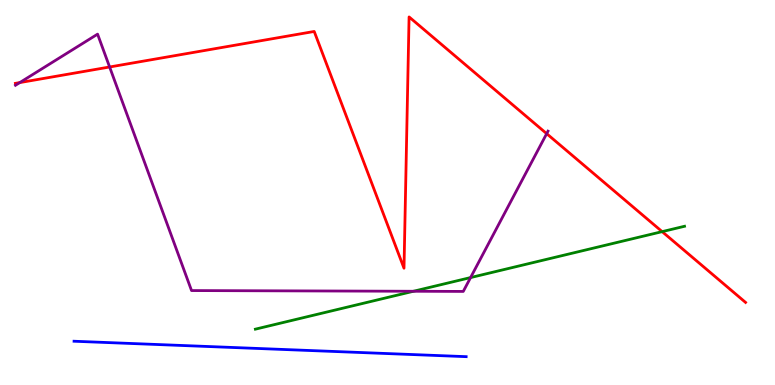[{'lines': ['blue', 'red'], 'intersections': []}, {'lines': ['green', 'red'], 'intersections': [{'x': 8.54, 'y': 3.98}]}, {'lines': ['purple', 'red'], 'intersections': [{'x': 0.255, 'y': 7.85}, {'x': 1.41, 'y': 8.26}, {'x': 7.05, 'y': 6.53}]}, {'lines': ['blue', 'green'], 'intersections': []}, {'lines': ['blue', 'purple'], 'intersections': []}, {'lines': ['green', 'purple'], 'intersections': [{'x': 5.33, 'y': 2.43}, {'x': 6.07, 'y': 2.79}]}]